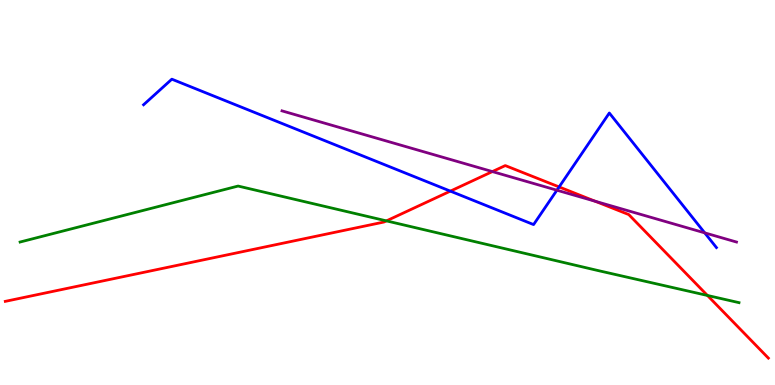[{'lines': ['blue', 'red'], 'intersections': [{'x': 5.81, 'y': 5.04}, {'x': 7.21, 'y': 5.14}]}, {'lines': ['green', 'red'], 'intersections': [{'x': 4.99, 'y': 4.26}, {'x': 9.13, 'y': 2.33}]}, {'lines': ['purple', 'red'], 'intersections': [{'x': 6.35, 'y': 5.54}, {'x': 7.68, 'y': 4.77}]}, {'lines': ['blue', 'green'], 'intersections': []}, {'lines': ['blue', 'purple'], 'intersections': [{'x': 7.19, 'y': 5.06}, {'x': 9.09, 'y': 3.95}]}, {'lines': ['green', 'purple'], 'intersections': []}]